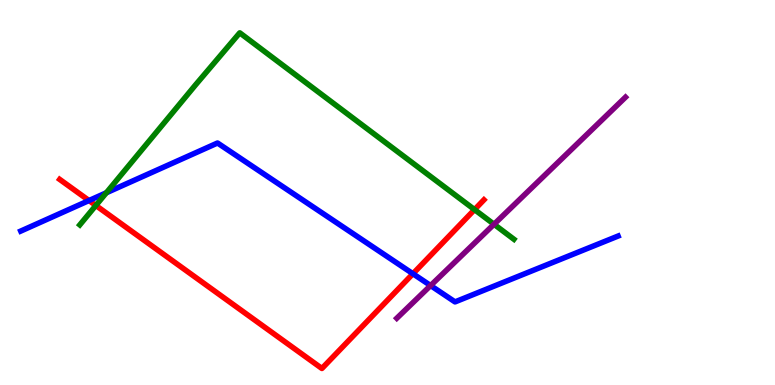[{'lines': ['blue', 'red'], 'intersections': [{'x': 1.15, 'y': 4.79}, {'x': 5.33, 'y': 2.89}]}, {'lines': ['green', 'red'], 'intersections': [{'x': 1.24, 'y': 4.66}, {'x': 6.12, 'y': 4.56}]}, {'lines': ['purple', 'red'], 'intersections': []}, {'lines': ['blue', 'green'], 'intersections': [{'x': 1.37, 'y': 4.99}]}, {'lines': ['blue', 'purple'], 'intersections': [{'x': 5.56, 'y': 2.58}]}, {'lines': ['green', 'purple'], 'intersections': [{'x': 6.37, 'y': 4.17}]}]